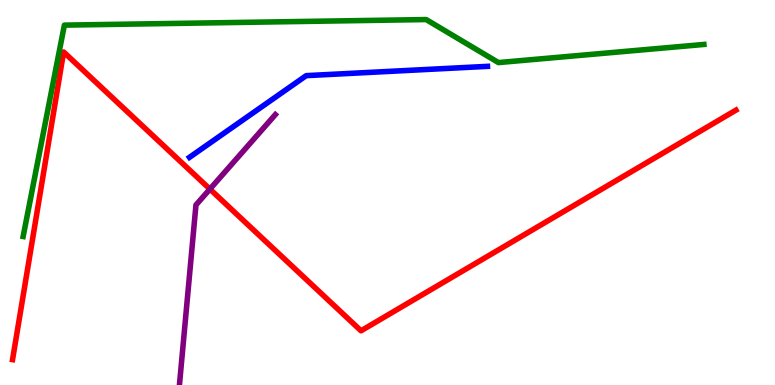[{'lines': ['blue', 'red'], 'intersections': []}, {'lines': ['green', 'red'], 'intersections': []}, {'lines': ['purple', 'red'], 'intersections': [{'x': 2.71, 'y': 5.09}]}, {'lines': ['blue', 'green'], 'intersections': []}, {'lines': ['blue', 'purple'], 'intersections': []}, {'lines': ['green', 'purple'], 'intersections': []}]